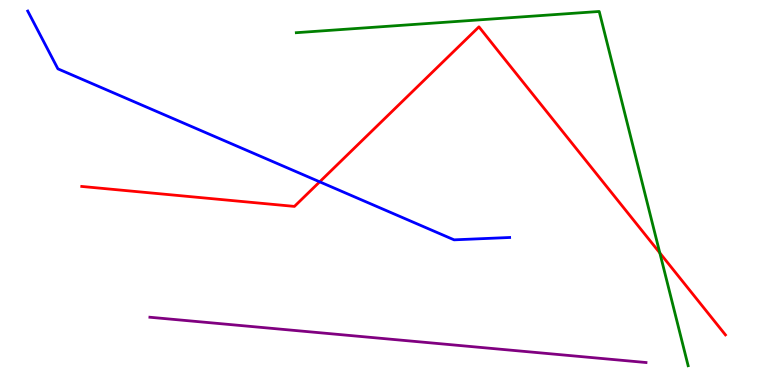[{'lines': ['blue', 'red'], 'intersections': [{'x': 4.12, 'y': 5.28}]}, {'lines': ['green', 'red'], 'intersections': [{'x': 8.51, 'y': 3.43}]}, {'lines': ['purple', 'red'], 'intersections': []}, {'lines': ['blue', 'green'], 'intersections': []}, {'lines': ['blue', 'purple'], 'intersections': []}, {'lines': ['green', 'purple'], 'intersections': []}]